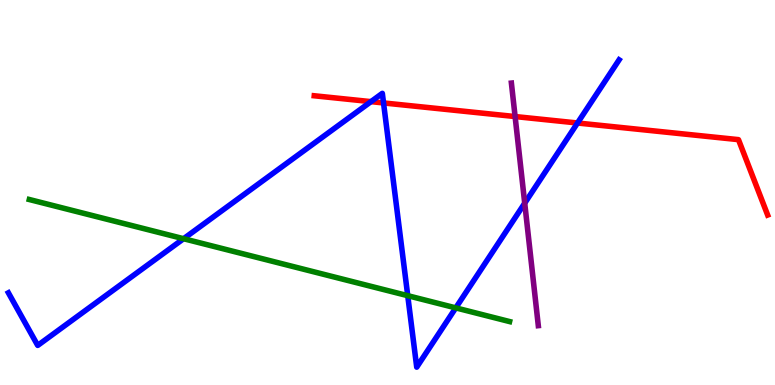[{'lines': ['blue', 'red'], 'intersections': [{'x': 4.79, 'y': 7.36}, {'x': 4.95, 'y': 7.33}, {'x': 7.45, 'y': 6.81}]}, {'lines': ['green', 'red'], 'intersections': []}, {'lines': ['purple', 'red'], 'intersections': [{'x': 6.65, 'y': 6.97}]}, {'lines': ['blue', 'green'], 'intersections': [{'x': 2.37, 'y': 3.8}, {'x': 5.26, 'y': 2.32}, {'x': 5.88, 'y': 2.0}]}, {'lines': ['blue', 'purple'], 'intersections': [{'x': 6.77, 'y': 4.72}]}, {'lines': ['green', 'purple'], 'intersections': []}]